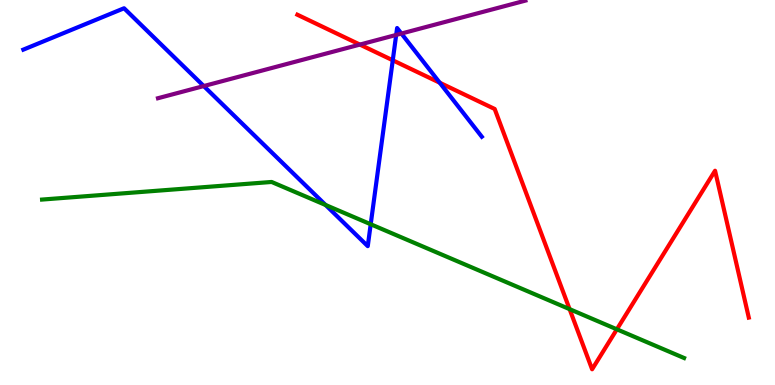[{'lines': ['blue', 'red'], 'intersections': [{'x': 5.07, 'y': 8.43}, {'x': 5.67, 'y': 7.85}]}, {'lines': ['green', 'red'], 'intersections': [{'x': 7.35, 'y': 1.97}, {'x': 7.96, 'y': 1.45}]}, {'lines': ['purple', 'red'], 'intersections': [{'x': 4.64, 'y': 8.84}]}, {'lines': ['blue', 'green'], 'intersections': [{'x': 4.2, 'y': 4.68}, {'x': 4.78, 'y': 4.18}]}, {'lines': ['blue', 'purple'], 'intersections': [{'x': 2.63, 'y': 7.76}, {'x': 5.11, 'y': 9.09}, {'x': 5.18, 'y': 9.13}]}, {'lines': ['green', 'purple'], 'intersections': []}]